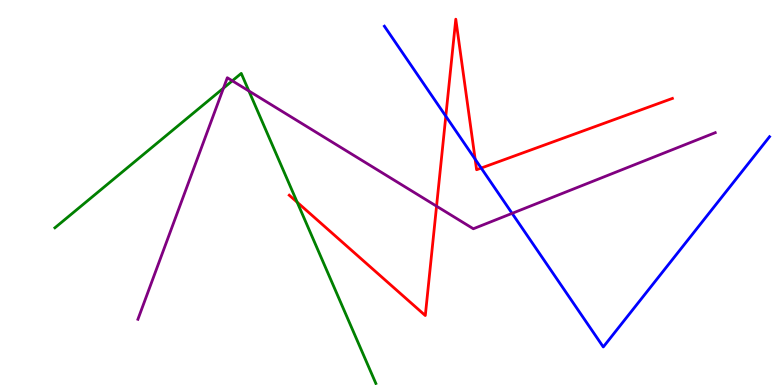[{'lines': ['blue', 'red'], 'intersections': [{'x': 5.75, 'y': 6.98}, {'x': 6.13, 'y': 5.87}, {'x': 6.21, 'y': 5.64}]}, {'lines': ['green', 'red'], 'intersections': [{'x': 3.83, 'y': 4.75}]}, {'lines': ['purple', 'red'], 'intersections': [{'x': 5.63, 'y': 4.64}]}, {'lines': ['blue', 'green'], 'intersections': []}, {'lines': ['blue', 'purple'], 'intersections': [{'x': 6.61, 'y': 4.46}]}, {'lines': ['green', 'purple'], 'intersections': [{'x': 2.88, 'y': 7.71}, {'x': 3.0, 'y': 7.9}, {'x': 3.21, 'y': 7.64}]}]